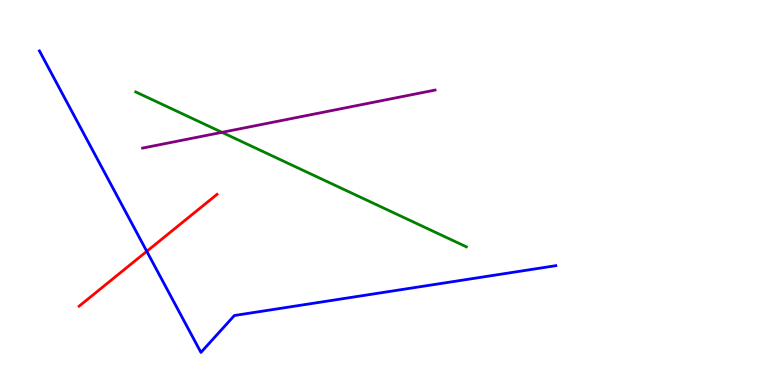[{'lines': ['blue', 'red'], 'intersections': [{'x': 1.89, 'y': 3.47}]}, {'lines': ['green', 'red'], 'intersections': []}, {'lines': ['purple', 'red'], 'intersections': []}, {'lines': ['blue', 'green'], 'intersections': []}, {'lines': ['blue', 'purple'], 'intersections': []}, {'lines': ['green', 'purple'], 'intersections': [{'x': 2.86, 'y': 6.56}]}]